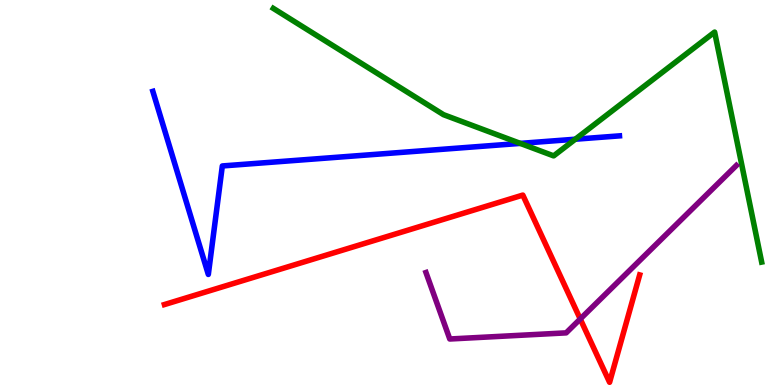[{'lines': ['blue', 'red'], 'intersections': []}, {'lines': ['green', 'red'], 'intersections': []}, {'lines': ['purple', 'red'], 'intersections': [{'x': 7.49, 'y': 1.71}]}, {'lines': ['blue', 'green'], 'intersections': [{'x': 6.71, 'y': 6.28}, {'x': 7.42, 'y': 6.38}]}, {'lines': ['blue', 'purple'], 'intersections': []}, {'lines': ['green', 'purple'], 'intersections': []}]